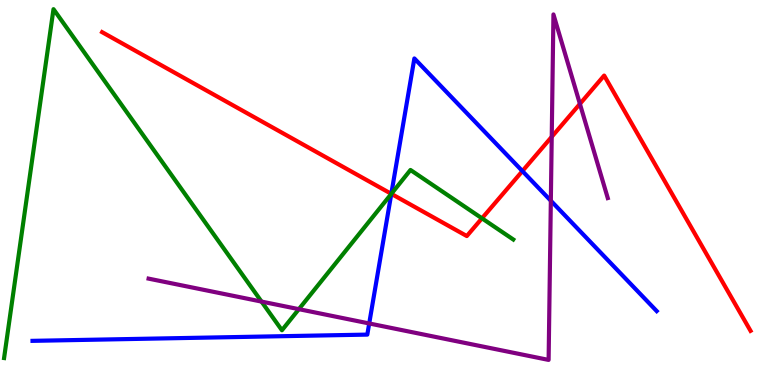[{'lines': ['blue', 'red'], 'intersections': [{'x': 5.05, 'y': 4.97}, {'x': 6.74, 'y': 5.56}]}, {'lines': ['green', 'red'], 'intersections': [{'x': 5.05, 'y': 4.96}, {'x': 6.22, 'y': 4.33}]}, {'lines': ['purple', 'red'], 'intersections': [{'x': 7.12, 'y': 6.45}, {'x': 7.48, 'y': 7.3}]}, {'lines': ['blue', 'green'], 'intersections': [{'x': 5.05, 'y': 4.96}]}, {'lines': ['blue', 'purple'], 'intersections': [{'x': 4.76, 'y': 1.6}, {'x': 7.11, 'y': 4.79}]}, {'lines': ['green', 'purple'], 'intersections': [{'x': 3.37, 'y': 2.17}, {'x': 3.86, 'y': 1.97}]}]